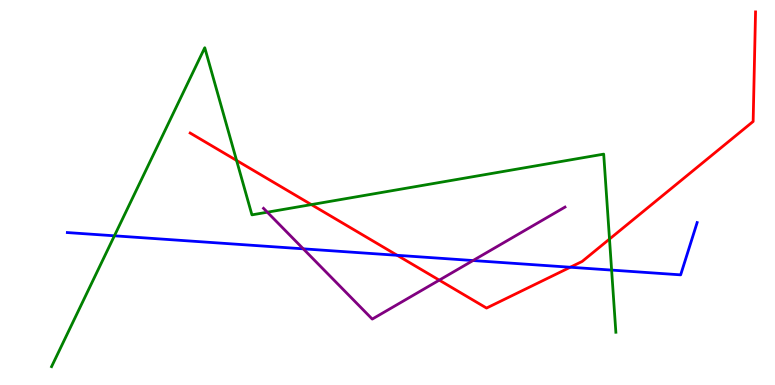[{'lines': ['blue', 'red'], 'intersections': [{'x': 5.13, 'y': 3.37}, {'x': 7.36, 'y': 3.06}]}, {'lines': ['green', 'red'], 'intersections': [{'x': 3.05, 'y': 5.83}, {'x': 4.02, 'y': 4.69}, {'x': 7.86, 'y': 3.79}]}, {'lines': ['purple', 'red'], 'intersections': [{'x': 5.67, 'y': 2.72}]}, {'lines': ['blue', 'green'], 'intersections': [{'x': 1.48, 'y': 3.88}, {'x': 7.89, 'y': 2.98}]}, {'lines': ['blue', 'purple'], 'intersections': [{'x': 3.91, 'y': 3.54}, {'x': 6.1, 'y': 3.23}]}, {'lines': ['green', 'purple'], 'intersections': [{'x': 3.45, 'y': 4.49}]}]